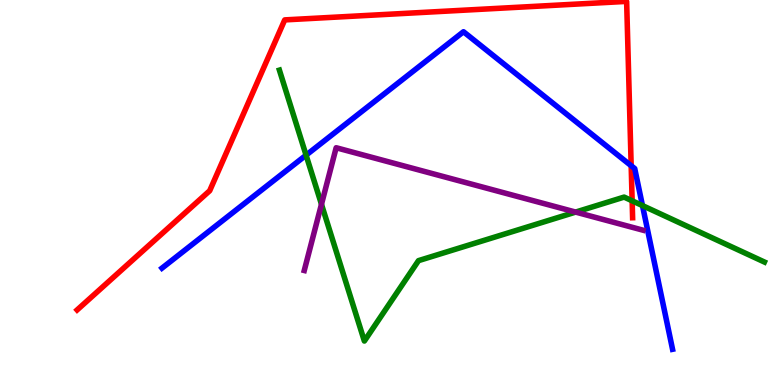[{'lines': ['blue', 'red'], 'intersections': [{'x': 8.14, 'y': 5.7}]}, {'lines': ['green', 'red'], 'intersections': [{'x': 8.16, 'y': 4.78}]}, {'lines': ['purple', 'red'], 'intersections': []}, {'lines': ['blue', 'green'], 'intersections': [{'x': 3.95, 'y': 5.97}, {'x': 8.29, 'y': 4.66}]}, {'lines': ['blue', 'purple'], 'intersections': []}, {'lines': ['green', 'purple'], 'intersections': [{'x': 4.15, 'y': 4.69}, {'x': 7.43, 'y': 4.49}]}]